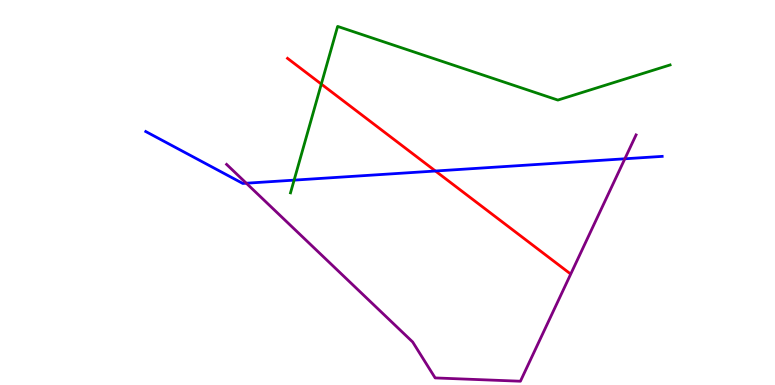[{'lines': ['blue', 'red'], 'intersections': [{'x': 5.62, 'y': 5.56}]}, {'lines': ['green', 'red'], 'intersections': [{'x': 4.15, 'y': 7.82}]}, {'lines': ['purple', 'red'], 'intersections': []}, {'lines': ['blue', 'green'], 'intersections': [{'x': 3.79, 'y': 5.32}]}, {'lines': ['blue', 'purple'], 'intersections': [{'x': 3.18, 'y': 5.24}, {'x': 8.06, 'y': 5.88}]}, {'lines': ['green', 'purple'], 'intersections': []}]